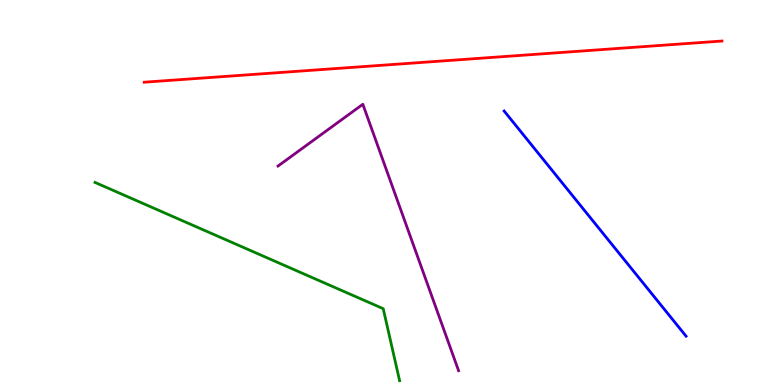[{'lines': ['blue', 'red'], 'intersections': []}, {'lines': ['green', 'red'], 'intersections': []}, {'lines': ['purple', 'red'], 'intersections': []}, {'lines': ['blue', 'green'], 'intersections': []}, {'lines': ['blue', 'purple'], 'intersections': []}, {'lines': ['green', 'purple'], 'intersections': []}]